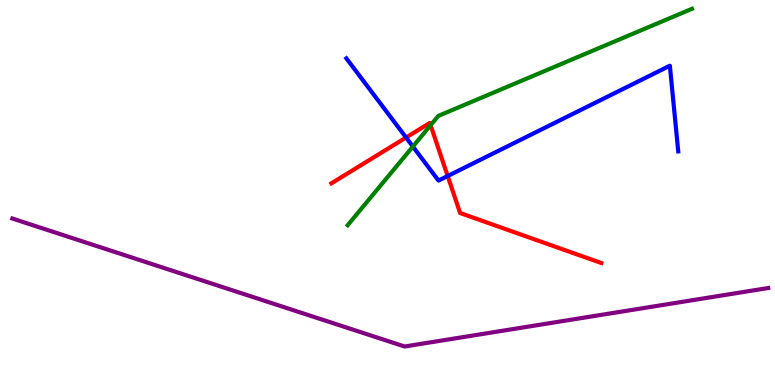[{'lines': ['blue', 'red'], 'intersections': [{'x': 5.24, 'y': 6.43}, {'x': 5.78, 'y': 5.43}]}, {'lines': ['green', 'red'], 'intersections': [{'x': 5.56, 'y': 6.75}]}, {'lines': ['purple', 'red'], 'intersections': []}, {'lines': ['blue', 'green'], 'intersections': [{'x': 5.33, 'y': 6.19}]}, {'lines': ['blue', 'purple'], 'intersections': []}, {'lines': ['green', 'purple'], 'intersections': []}]